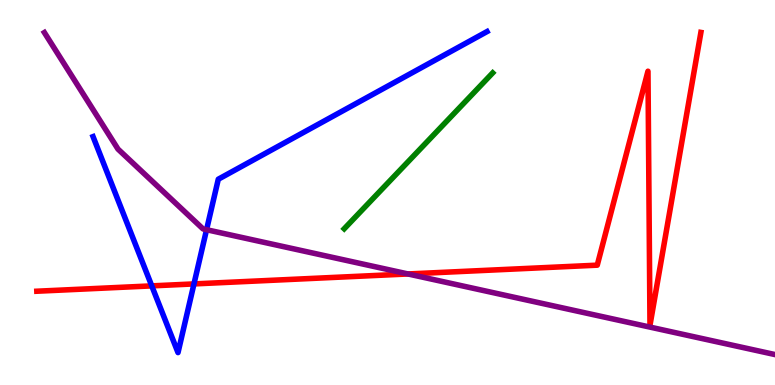[{'lines': ['blue', 'red'], 'intersections': [{'x': 1.96, 'y': 2.57}, {'x': 2.5, 'y': 2.63}]}, {'lines': ['green', 'red'], 'intersections': []}, {'lines': ['purple', 'red'], 'intersections': [{'x': 5.26, 'y': 2.88}]}, {'lines': ['blue', 'green'], 'intersections': []}, {'lines': ['blue', 'purple'], 'intersections': [{'x': 2.67, 'y': 4.03}]}, {'lines': ['green', 'purple'], 'intersections': []}]